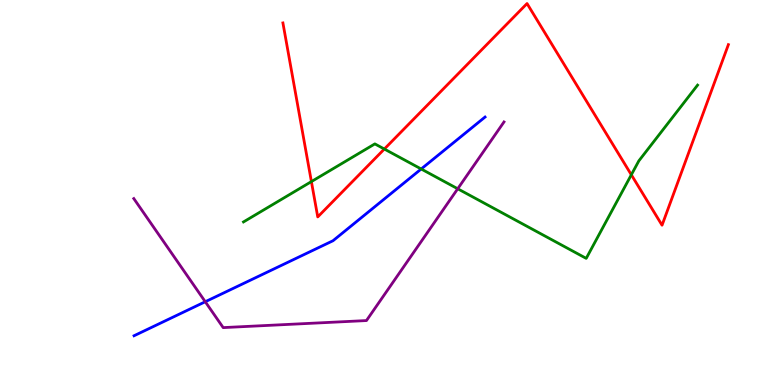[{'lines': ['blue', 'red'], 'intersections': []}, {'lines': ['green', 'red'], 'intersections': [{'x': 4.02, 'y': 5.28}, {'x': 4.96, 'y': 6.13}, {'x': 8.15, 'y': 5.46}]}, {'lines': ['purple', 'red'], 'intersections': []}, {'lines': ['blue', 'green'], 'intersections': [{'x': 5.43, 'y': 5.61}]}, {'lines': ['blue', 'purple'], 'intersections': [{'x': 2.65, 'y': 2.16}]}, {'lines': ['green', 'purple'], 'intersections': [{'x': 5.91, 'y': 5.1}]}]